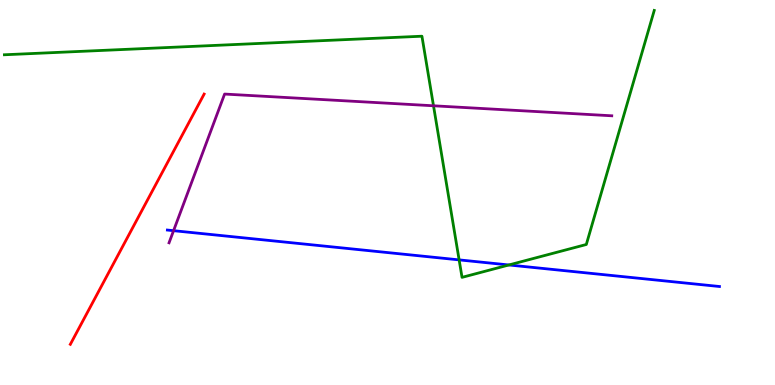[{'lines': ['blue', 'red'], 'intersections': []}, {'lines': ['green', 'red'], 'intersections': []}, {'lines': ['purple', 'red'], 'intersections': []}, {'lines': ['blue', 'green'], 'intersections': [{'x': 5.92, 'y': 3.25}, {'x': 6.57, 'y': 3.12}]}, {'lines': ['blue', 'purple'], 'intersections': [{'x': 2.24, 'y': 4.01}]}, {'lines': ['green', 'purple'], 'intersections': [{'x': 5.59, 'y': 7.25}]}]